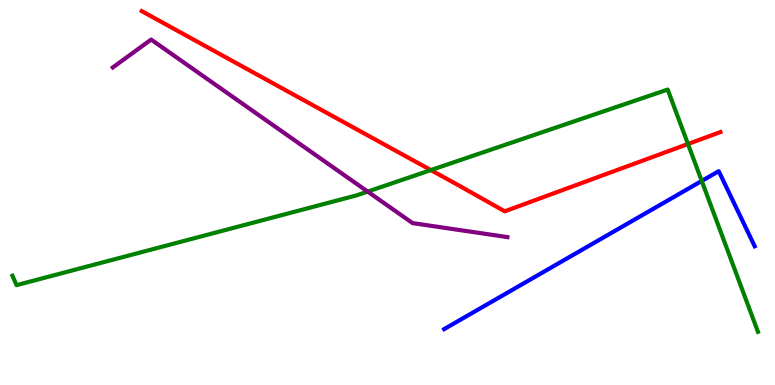[{'lines': ['blue', 'red'], 'intersections': []}, {'lines': ['green', 'red'], 'intersections': [{'x': 5.56, 'y': 5.58}, {'x': 8.88, 'y': 6.26}]}, {'lines': ['purple', 'red'], 'intersections': []}, {'lines': ['blue', 'green'], 'intersections': [{'x': 9.05, 'y': 5.3}]}, {'lines': ['blue', 'purple'], 'intersections': []}, {'lines': ['green', 'purple'], 'intersections': [{'x': 4.74, 'y': 5.02}]}]